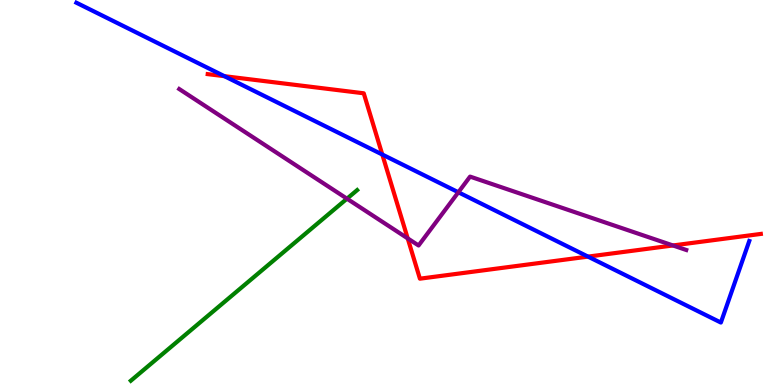[{'lines': ['blue', 'red'], 'intersections': [{'x': 2.9, 'y': 8.02}, {'x': 4.93, 'y': 5.99}, {'x': 7.59, 'y': 3.33}]}, {'lines': ['green', 'red'], 'intersections': []}, {'lines': ['purple', 'red'], 'intersections': [{'x': 5.26, 'y': 3.81}, {'x': 8.68, 'y': 3.62}]}, {'lines': ['blue', 'green'], 'intersections': []}, {'lines': ['blue', 'purple'], 'intersections': [{'x': 5.91, 'y': 5.01}]}, {'lines': ['green', 'purple'], 'intersections': [{'x': 4.48, 'y': 4.84}]}]